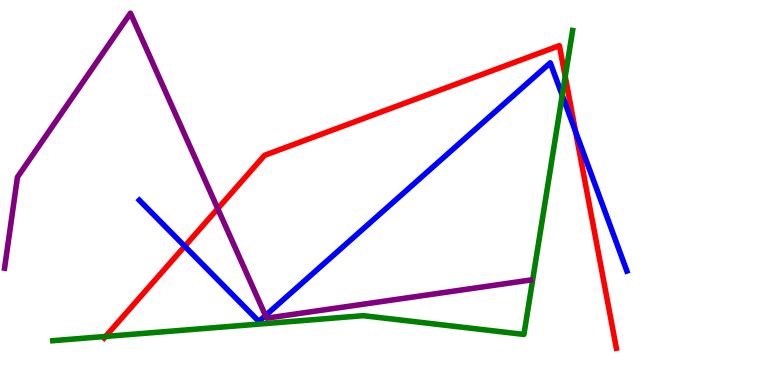[{'lines': ['blue', 'red'], 'intersections': [{'x': 2.38, 'y': 3.6}, {'x': 7.43, 'y': 6.58}]}, {'lines': ['green', 'red'], 'intersections': [{'x': 1.36, 'y': 1.26}, {'x': 7.29, 'y': 8.01}]}, {'lines': ['purple', 'red'], 'intersections': [{'x': 2.81, 'y': 4.58}]}, {'lines': ['blue', 'green'], 'intersections': [{'x': 7.25, 'y': 7.52}]}, {'lines': ['blue', 'purple'], 'intersections': [{'x': 3.43, 'y': 1.8}]}, {'lines': ['green', 'purple'], 'intersections': []}]